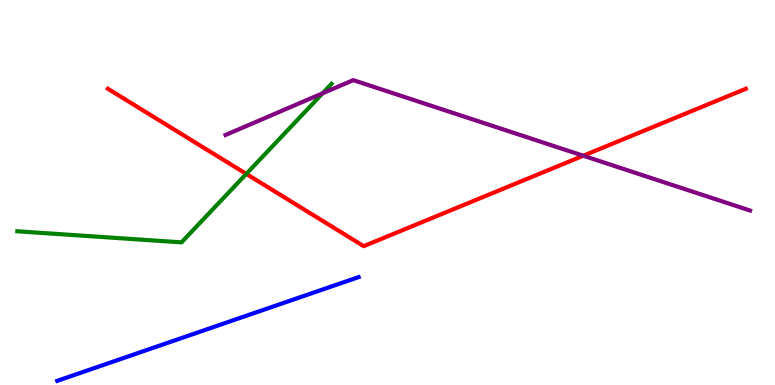[{'lines': ['blue', 'red'], 'intersections': []}, {'lines': ['green', 'red'], 'intersections': [{'x': 3.18, 'y': 5.48}]}, {'lines': ['purple', 'red'], 'intersections': [{'x': 7.53, 'y': 5.96}]}, {'lines': ['blue', 'green'], 'intersections': []}, {'lines': ['blue', 'purple'], 'intersections': []}, {'lines': ['green', 'purple'], 'intersections': [{'x': 4.16, 'y': 7.58}]}]